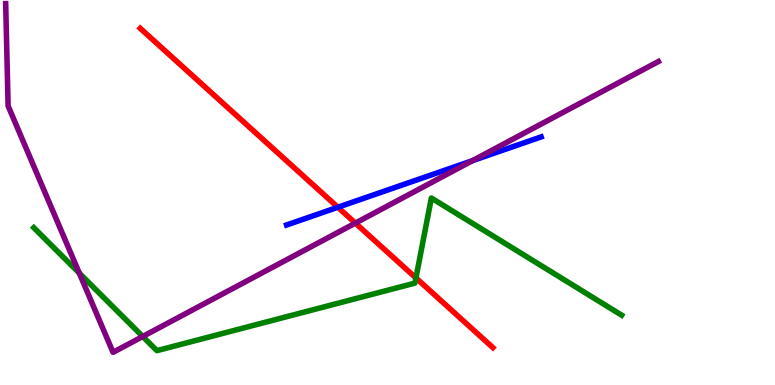[{'lines': ['blue', 'red'], 'intersections': [{'x': 4.36, 'y': 4.62}]}, {'lines': ['green', 'red'], 'intersections': [{'x': 5.37, 'y': 2.78}]}, {'lines': ['purple', 'red'], 'intersections': [{'x': 4.59, 'y': 4.2}]}, {'lines': ['blue', 'green'], 'intersections': []}, {'lines': ['blue', 'purple'], 'intersections': [{'x': 6.1, 'y': 5.83}]}, {'lines': ['green', 'purple'], 'intersections': [{'x': 1.02, 'y': 2.91}, {'x': 1.84, 'y': 1.26}]}]